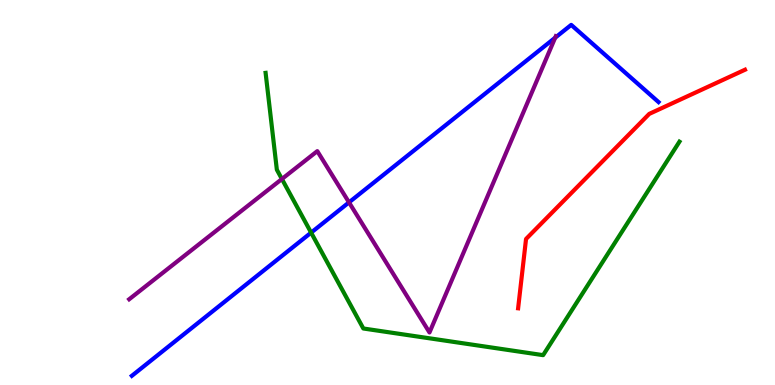[{'lines': ['blue', 'red'], 'intersections': []}, {'lines': ['green', 'red'], 'intersections': []}, {'lines': ['purple', 'red'], 'intersections': []}, {'lines': ['blue', 'green'], 'intersections': [{'x': 4.01, 'y': 3.96}]}, {'lines': ['blue', 'purple'], 'intersections': [{'x': 4.5, 'y': 4.74}, {'x': 7.16, 'y': 9.02}]}, {'lines': ['green', 'purple'], 'intersections': [{'x': 3.64, 'y': 5.35}]}]